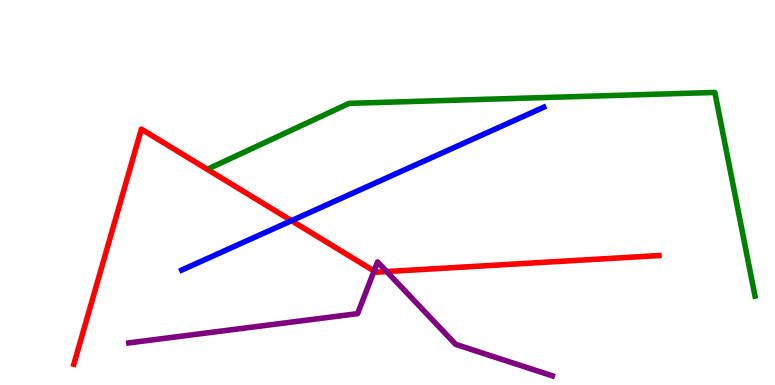[{'lines': ['blue', 'red'], 'intersections': [{'x': 3.76, 'y': 4.27}]}, {'lines': ['green', 'red'], 'intersections': []}, {'lines': ['purple', 'red'], 'intersections': [{'x': 4.83, 'y': 2.96}, {'x': 4.99, 'y': 2.95}]}, {'lines': ['blue', 'green'], 'intersections': []}, {'lines': ['blue', 'purple'], 'intersections': []}, {'lines': ['green', 'purple'], 'intersections': []}]